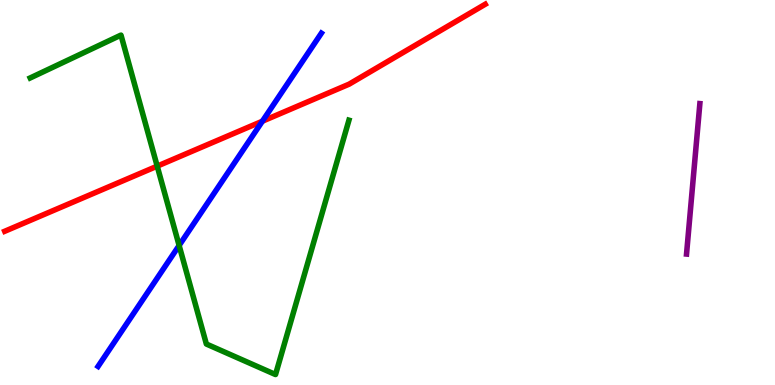[{'lines': ['blue', 'red'], 'intersections': [{'x': 3.39, 'y': 6.85}]}, {'lines': ['green', 'red'], 'intersections': [{'x': 2.03, 'y': 5.68}]}, {'lines': ['purple', 'red'], 'intersections': []}, {'lines': ['blue', 'green'], 'intersections': [{'x': 2.31, 'y': 3.62}]}, {'lines': ['blue', 'purple'], 'intersections': []}, {'lines': ['green', 'purple'], 'intersections': []}]